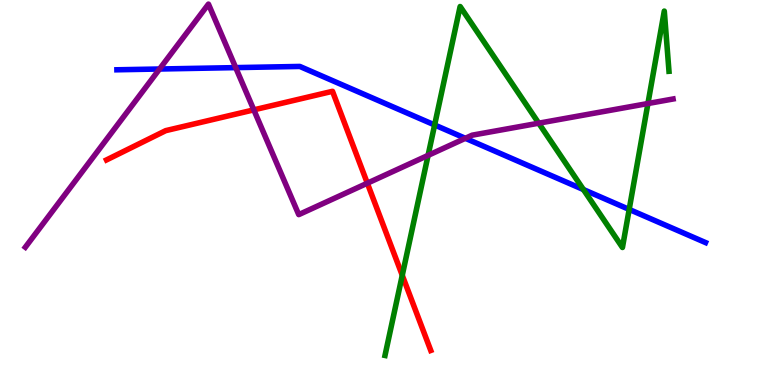[{'lines': ['blue', 'red'], 'intersections': []}, {'lines': ['green', 'red'], 'intersections': [{'x': 5.19, 'y': 2.85}]}, {'lines': ['purple', 'red'], 'intersections': [{'x': 3.28, 'y': 7.15}, {'x': 4.74, 'y': 5.24}]}, {'lines': ['blue', 'green'], 'intersections': [{'x': 5.61, 'y': 6.75}, {'x': 7.53, 'y': 5.08}, {'x': 8.12, 'y': 4.56}]}, {'lines': ['blue', 'purple'], 'intersections': [{'x': 2.06, 'y': 8.21}, {'x': 3.04, 'y': 8.24}, {'x': 6.0, 'y': 6.41}]}, {'lines': ['green', 'purple'], 'intersections': [{'x': 5.52, 'y': 5.96}, {'x': 6.95, 'y': 6.8}, {'x': 8.36, 'y': 7.31}]}]